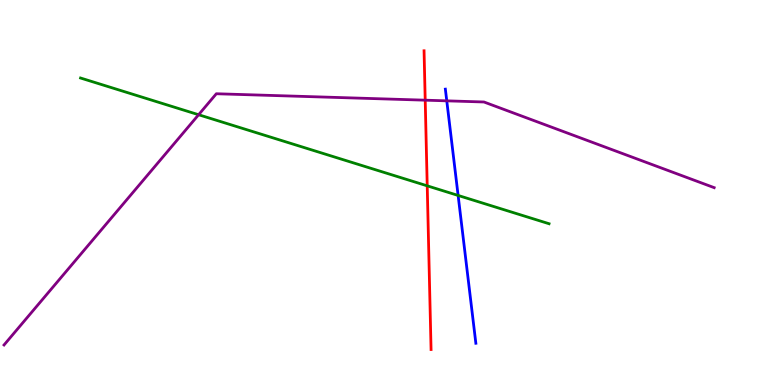[{'lines': ['blue', 'red'], 'intersections': []}, {'lines': ['green', 'red'], 'intersections': [{'x': 5.51, 'y': 5.17}]}, {'lines': ['purple', 'red'], 'intersections': [{'x': 5.49, 'y': 7.4}]}, {'lines': ['blue', 'green'], 'intersections': [{'x': 5.91, 'y': 4.92}]}, {'lines': ['blue', 'purple'], 'intersections': [{'x': 5.76, 'y': 7.38}]}, {'lines': ['green', 'purple'], 'intersections': [{'x': 2.56, 'y': 7.02}]}]